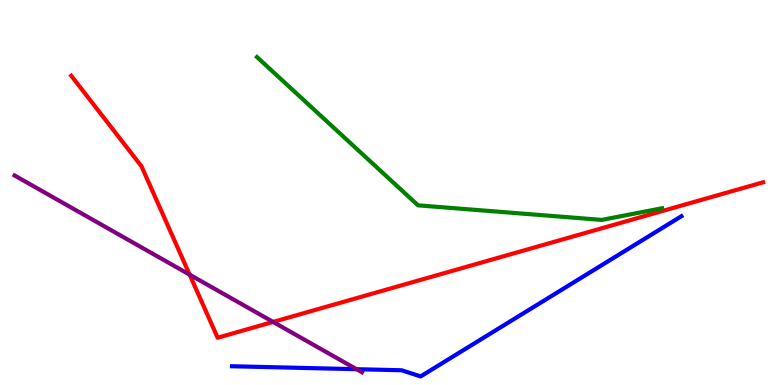[{'lines': ['blue', 'red'], 'intersections': []}, {'lines': ['green', 'red'], 'intersections': []}, {'lines': ['purple', 'red'], 'intersections': [{'x': 2.45, 'y': 2.87}, {'x': 3.52, 'y': 1.64}]}, {'lines': ['blue', 'green'], 'intersections': []}, {'lines': ['blue', 'purple'], 'intersections': [{'x': 4.6, 'y': 0.411}]}, {'lines': ['green', 'purple'], 'intersections': []}]